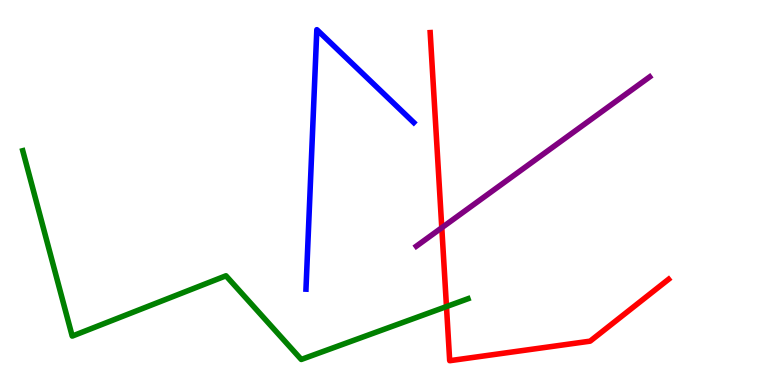[{'lines': ['blue', 'red'], 'intersections': []}, {'lines': ['green', 'red'], 'intersections': [{'x': 5.76, 'y': 2.04}]}, {'lines': ['purple', 'red'], 'intersections': [{'x': 5.7, 'y': 4.09}]}, {'lines': ['blue', 'green'], 'intersections': []}, {'lines': ['blue', 'purple'], 'intersections': []}, {'lines': ['green', 'purple'], 'intersections': []}]